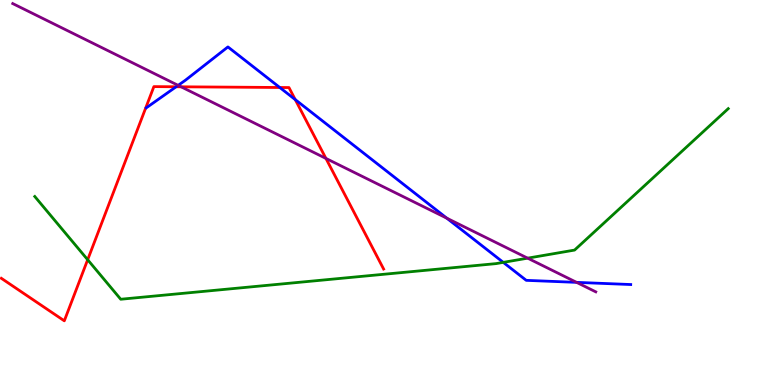[{'lines': ['blue', 'red'], 'intersections': [{'x': 2.27, 'y': 7.75}, {'x': 3.61, 'y': 7.73}, {'x': 3.81, 'y': 7.41}]}, {'lines': ['green', 'red'], 'intersections': [{'x': 1.13, 'y': 3.25}]}, {'lines': ['purple', 'red'], 'intersections': [{'x': 2.34, 'y': 7.75}, {'x': 4.21, 'y': 5.89}]}, {'lines': ['blue', 'green'], 'intersections': [{'x': 6.49, 'y': 3.19}]}, {'lines': ['blue', 'purple'], 'intersections': [{'x': 2.3, 'y': 7.78}, {'x': 5.77, 'y': 4.33}, {'x': 7.44, 'y': 2.67}]}, {'lines': ['green', 'purple'], 'intersections': [{'x': 6.81, 'y': 3.29}]}]